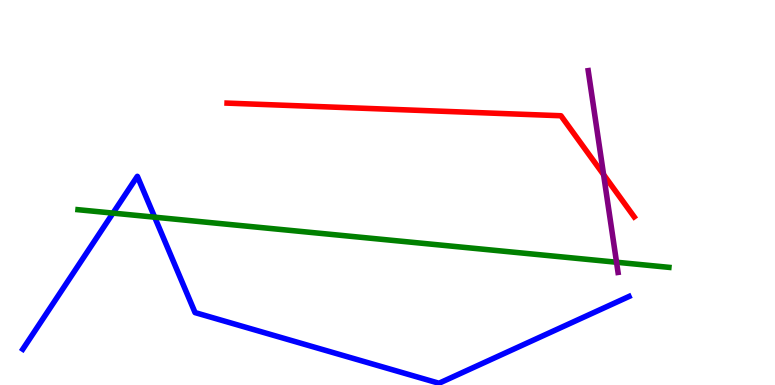[{'lines': ['blue', 'red'], 'intersections': []}, {'lines': ['green', 'red'], 'intersections': []}, {'lines': ['purple', 'red'], 'intersections': [{'x': 7.79, 'y': 5.46}]}, {'lines': ['blue', 'green'], 'intersections': [{'x': 1.46, 'y': 4.46}, {'x': 2.0, 'y': 4.36}]}, {'lines': ['blue', 'purple'], 'intersections': []}, {'lines': ['green', 'purple'], 'intersections': [{'x': 7.96, 'y': 3.19}]}]